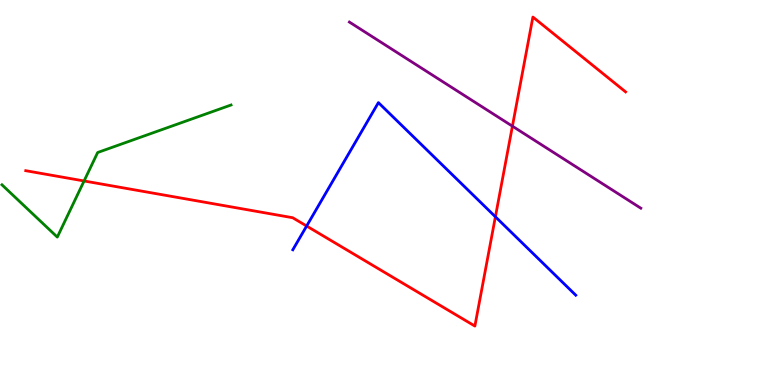[{'lines': ['blue', 'red'], 'intersections': [{'x': 3.96, 'y': 4.13}, {'x': 6.39, 'y': 4.37}]}, {'lines': ['green', 'red'], 'intersections': [{'x': 1.08, 'y': 5.3}]}, {'lines': ['purple', 'red'], 'intersections': [{'x': 6.61, 'y': 6.72}]}, {'lines': ['blue', 'green'], 'intersections': []}, {'lines': ['blue', 'purple'], 'intersections': []}, {'lines': ['green', 'purple'], 'intersections': []}]